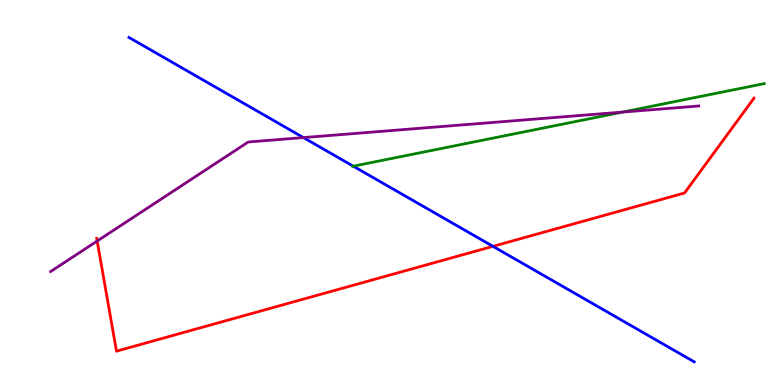[{'lines': ['blue', 'red'], 'intersections': [{'x': 6.36, 'y': 3.6}]}, {'lines': ['green', 'red'], 'intersections': []}, {'lines': ['purple', 'red'], 'intersections': [{'x': 1.25, 'y': 3.74}]}, {'lines': ['blue', 'green'], 'intersections': [{'x': 4.56, 'y': 5.68}]}, {'lines': ['blue', 'purple'], 'intersections': [{'x': 3.92, 'y': 6.43}]}, {'lines': ['green', 'purple'], 'intersections': [{'x': 8.03, 'y': 7.09}]}]